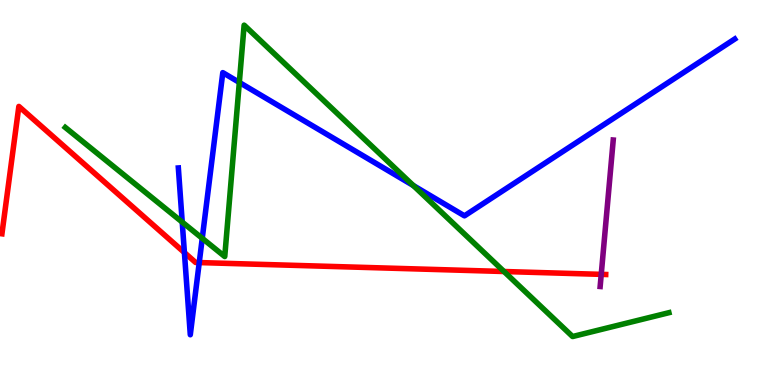[{'lines': ['blue', 'red'], 'intersections': [{'x': 2.38, 'y': 3.44}, {'x': 2.57, 'y': 3.18}]}, {'lines': ['green', 'red'], 'intersections': [{'x': 6.5, 'y': 2.95}]}, {'lines': ['purple', 'red'], 'intersections': [{'x': 7.76, 'y': 2.87}]}, {'lines': ['blue', 'green'], 'intersections': [{'x': 2.35, 'y': 4.23}, {'x': 2.61, 'y': 3.81}, {'x': 3.09, 'y': 7.86}, {'x': 5.33, 'y': 5.18}]}, {'lines': ['blue', 'purple'], 'intersections': []}, {'lines': ['green', 'purple'], 'intersections': []}]